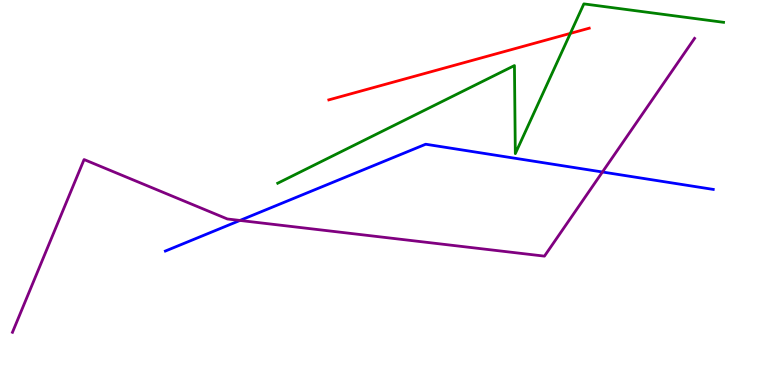[{'lines': ['blue', 'red'], 'intersections': []}, {'lines': ['green', 'red'], 'intersections': [{'x': 7.36, 'y': 9.13}]}, {'lines': ['purple', 'red'], 'intersections': []}, {'lines': ['blue', 'green'], 'intersections': []}, {'lines': ['blue', 'purple'], 'intersections': [{'x': 3.1, 'y': 4.27}, {'x': 7.77, 'y': 5.53}]}, {'lines': ['green', 'purple'], 'intersections': []}]